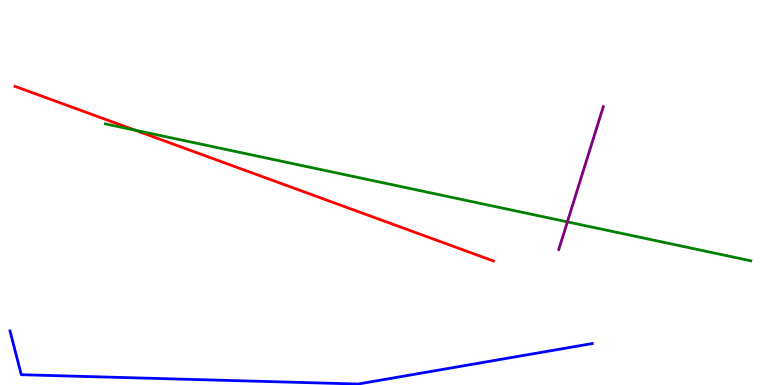[{'lines': ['blue', 'red'], 'intersections': []}, {'lines': ['green', 'red'], 'intersections': [{'x': 1.74, 'y': 6.62}]}, {'lines': ['purple', 'red'], 'intersections': []}, {'lines': ['blue', 'green'], 'intersections': []}, {'lines': ['blue', 'purple'], 'intersections': []}, {'lines': ['green', 'purple'], 'intersections': [{'x': 7.32, 'y': 4.24}]}]